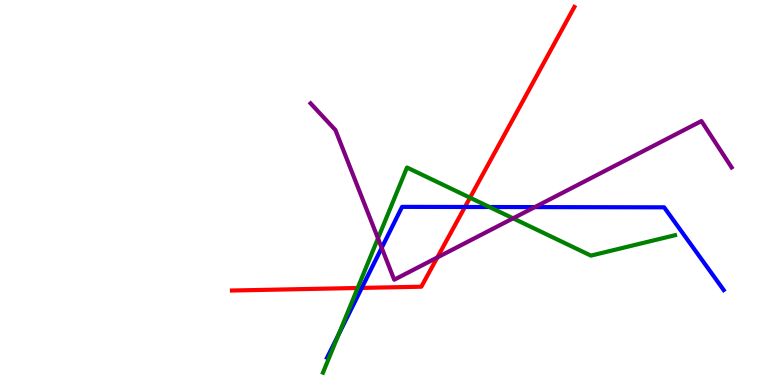[{'lines': ['blue', 'red'], 'intersections': [{'x': 4.67, 'y': 2.52}, {'x': 6.0, 'y': 4.62}]}, {'lines': ['green', 'red'], 'intersections': [{'x': 4.61, 'y': 2.52}, {'x': 6.06, 'y': 4.87}]}, {'lines': ['purple', 'red'], 'intersections': [{'x': 5.64, 'y': 3.31}]}, {'lines': ['blue', 'green'], 'intersections': [{'x': 4.37, 'y': 1.31}, {'x': 6.32, 'y': 4.62}]}, {'lines': ['blue', 'purple'], 'intersections': [{'x': 4.93, 'y': 3.56}, {'x': 6.9, 'y': 4.62}]}, {'lines': ['green', 'purple'], 'intersections': [{'x': 4.88, 'y': 3.81}, {'x': 6.62, 'y': 4.33}]}]